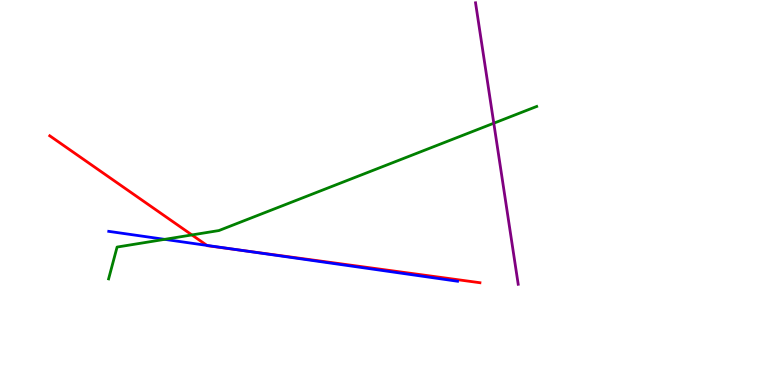[{'lines': ['blue', 'red'], 'intersections': [{'x': 2.67, 'y': 3.63}, {'x': 3.1, 'y': 3.5}]}, {'lines': ['green', 'red'], 'intersections': [{'x': 2.48, 'y': 3.9}]}, {'lines': ['purple', 'red'], 'intersections': []}, {'lines': ['blue', 'green'], 'intersections': [{'x': 2.12, 'y': 3.78}]}, {'lines': ['blue', 'purple'], 'intersections': []}, {'lines': ['green', 'purple'], 'intersections': [{'x': 6.37, 'y': 6.8}]}]